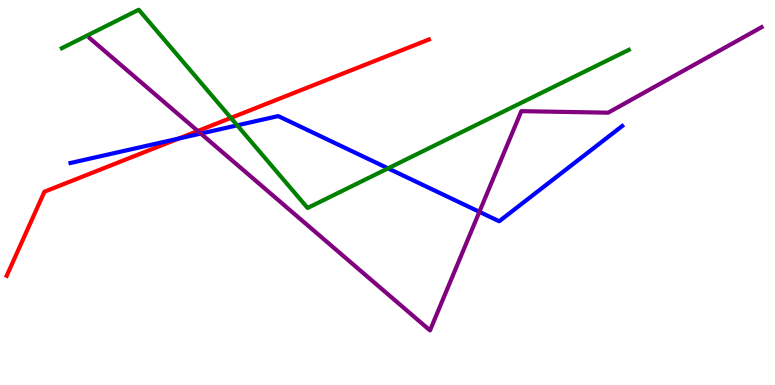[{'lines': ['blue', 'red'], 'intersections': [{'x': 2.31, 'y': 6.4}]}, {'lines': ['green', 'red'], 'intersections': [{'x': 2.98, 'y': 6.94}]}, {'lines': ['purple', 'red'], 'intersections': [{'x': 2.55, 'y': 6.6}]}, {'lines': ['blue', 'green'], 'intersections': [{'x': 3.06, 'y': 6.74}, {'x': 5.01, 'y': 5.63}]}, {'lines': ['blue', 'purple'], 'intersections': [{'x': 2.59, 'y': 6.53}, {'x': 6.19, 'y': 4.5}]}, {'lines': ['green', 'purple'], 'intersections': []}]